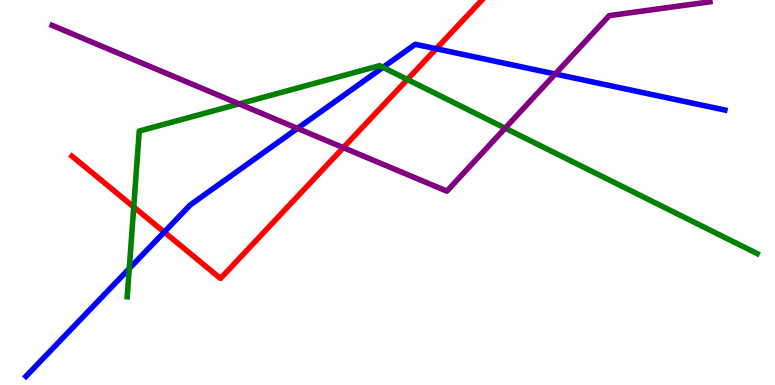[{'lines': ['blue', 'red'], 'intersections': [{'x': 2.12, 'y': 3.97}, {'x': 5.63, 'y': 8.73}]}, {'lines': ['green', 'red'], 'intersections': [{'x': 1.73, 'y': 4.62}, {'x': 5.26, 'y': 7.94}]}, {'lines': ['purple', 'red'], 'intersections': [{'x': 4.43, 'y': 6.16}]}, {'lines': ['blue', 'green'], 'intersections': [{'x': 1.67, 'y': 3.02}, {'x': 4.94, 'y': 8.25}]}, {'lines': ['blue', 'purple'], 'intersections': [{'x': 3.84, 'y': 6.67}, {'x': 7.16, 'y': 8.08}]}, {'lines': ['green', 'purple'], 'intersections': [{'x': 3.09, 'y': 7.3}, {'x': 6.52, 'y': 6.67}]}]